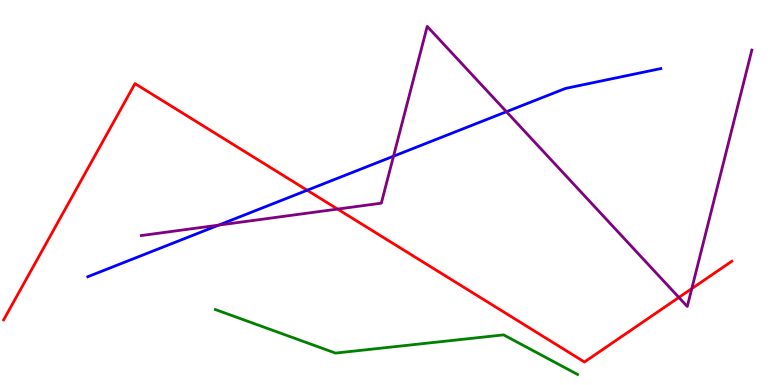[{'lines': ['blue', 'red'], 'intersections': [{'x': 3.96, 'y': 5.06}]}, {'lines': ['green', 'red'], 'intersections': []}, {'lines': ['purple', 'red'], 'intersections': [{'x': 4.36, 'y': 4.57}, {'x': 8.76, 'y': 2.27}, {'x': 8.93, 'y': 2.5}]}, {'lines': ['blue', 'green'], 'intersections': []}, {'lines': ['blue', 'purple'], 'intersections': [{'x': 2.82, 'y': 4.15}, {'x': 5.08, 'y': 5.94}, {'x': 6.53, 'y': 7.1}]}, {'lines': ['green', 'purple'], 'intersections': []}]